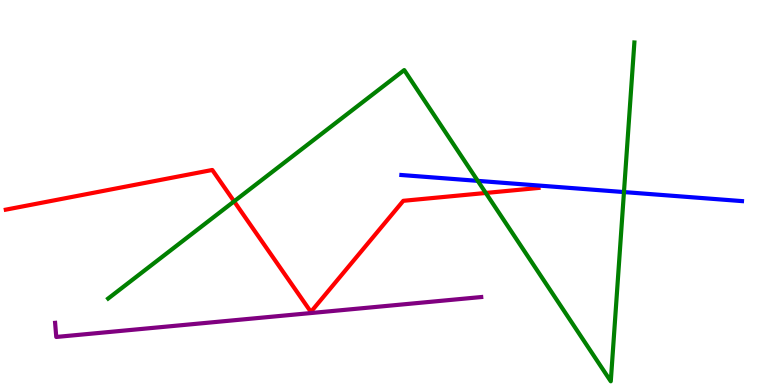[{'lines': ['blue', 'red'], 'intersections': []}, {'lines': ['green', 'red'], 'intersections': [{'x': 3.02, 'y': 4.77}, {'x': 6.27, 'y': 4.99}]}, {'lines': ['purple', 'red'], 'intersections': []}, {'lines': ['blue', 'green'], 'intersections': [{'x': 6.16, 'y': 5.3}, {'x': 8.05, 'y': 5.01}]}, {'lines': ['blue', 'purple'], 'intersections': []}, {'lines': ['green', 'purple'], 'intersections': []}]